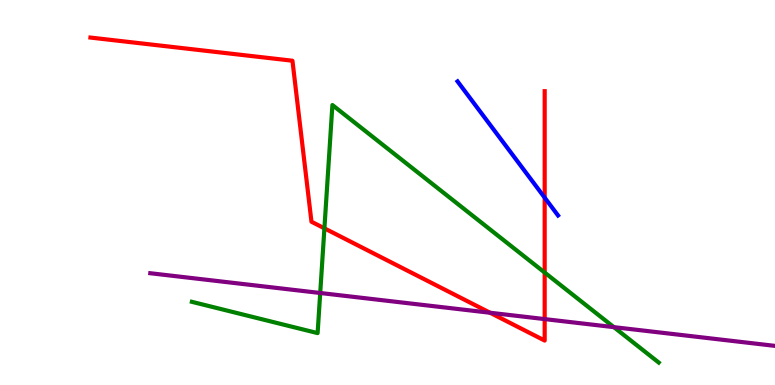[{'lines': ['blue', 'red'], 'intersections': [{'x': 7.03, 'y': 4.87}]}, {'lines': ['green', 'red'], 'intersections': [{'x': 4.19, 'y': 4.07}, {'x': 7.03, 'y': 2.92}]}, {'lines': ['purple', 'red'], 'intersections': [{'x': 6.32, 'y': 1.88}, {'x': 7.03, 'y': 1.71}]}, {'lines': ['blue', 'green'], 'intersections': []}, {'lines': ['blue', 'purple'], 'intersections': []}, {'lines': ['green', 'purple'], 'intersections': [{'x': 4.13, 'y': 2.39}, {'x': 7.92, 'y': 1.5}]}]